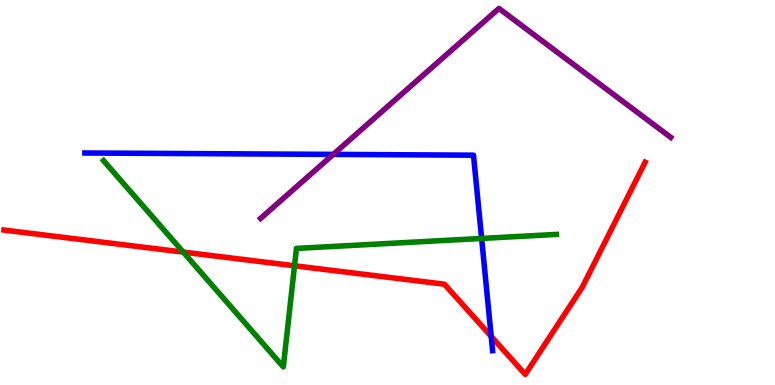[{'lines': ['blue', 'red'], 'intersections': [{'x': 6.34, 'y': 1.26}]}, {'lines': ['green', 'red'], 'intersections': [{'x': 2.36, 'y': 3.45}, {'x': 3.8, 'y': 3.1}]}, {'lines': ['purple', 'red'], 'intersections': []}, {'lines': ['blue', 'green'], 'intersections': [{'x': 6.21, 'y': 3.81}]}, {'lines': ['blue', 'purple'], 'intersections': [{'x': 4.3, 'y': 5.99}]}, {'lines': ['green', 'purple'], 'intersections': []}]